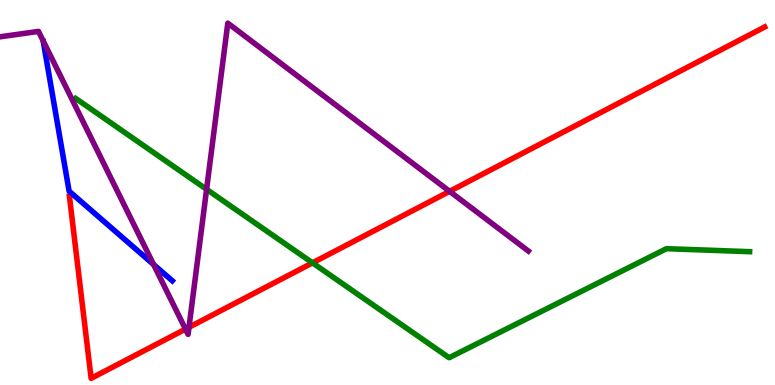[{'lines': ['blue', 'red'], 'intersections': []}, {'lines': ['green', 'red'], 'intersections': [{'x': 4.03, 'y': 3.17}]}, {'lines': ['purple', 'red'], 'intersections': [{'x': 2.39, 'y': 1.45}, {'x': 2.44, 'y': 1.5}, {'x': 5.8, 'y': 5.03}]}, {'lines': ['blue', 'green'], 'intersections': []}, {'lines': ['blue', 'purple'], 'intersections': [{'x': 1.98, 'y': 3.13}]}, {'lines': ['green', 'purple'], 'intersections': [{'x': 2.67, 'y': 5.08}]}]